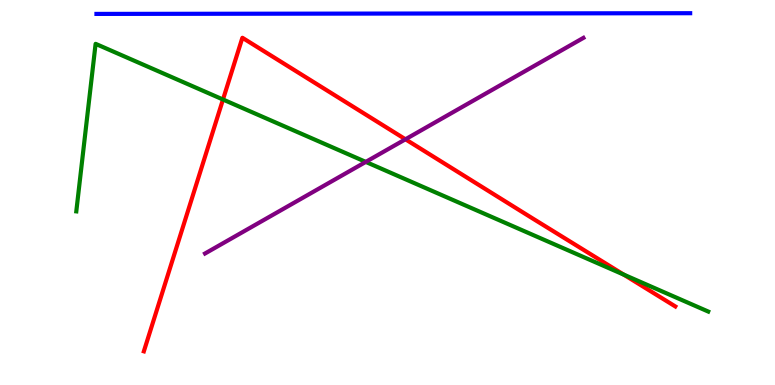[{'lines': ['blue', 'red'], 'intersections': []}, {'lines': ['green', 'red'], 'intersections': [{'x': 2.88, 'y': 7.42}, {'x': 8.05, 'y': 2.87}]}, {'lines': ['purple', 'red'], 'intersections': [{'x': 5.23, 'y': 6.38}]}, {'lines': ['blue', 'green'], 'intersections': []}, {'lines': ['blue', 'purple'], 'intersections': []}, {'lines': ['green', 'purple'], 'intersections': [{'x': 4.72, 'y': 5.79}]}]